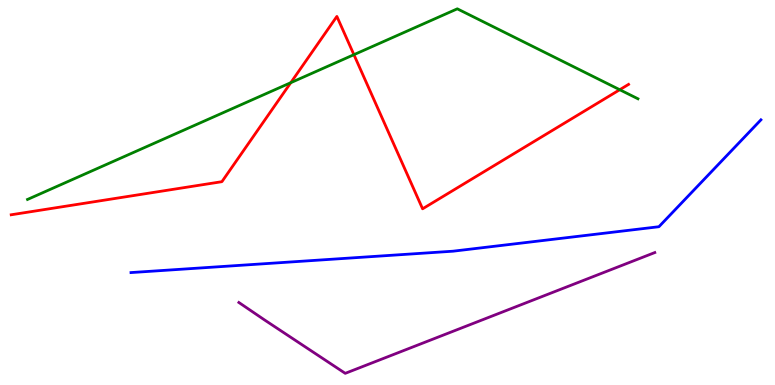[{'lines': ['blue', 'red'], 'intersections': []}, {'lines': ['green', 'red'], 'intersections': [{'x': 3.75, 'y': 7.85}, {'x': 4.57, 'y': 8.58}, {'x': 8.0, 'y': 7.67}]}, {'lines': ['purple', 'red'], 'intersections': []}, {'lines': ['blue', 'green'], 'intersections': []}, {'lines': ['blue', 'purple'], 'intersections': []}, {'lines': ['green', 'purple'], 'intersections': []}]